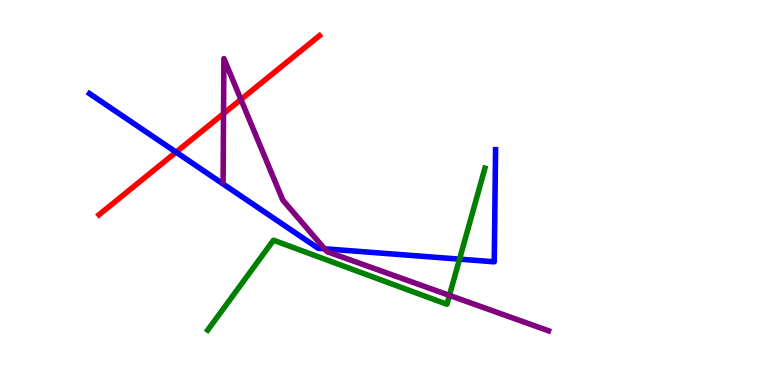[{'lines': ['blue', 'red'], 'intersections': [{'x': 2.27, 'y': 6.05}]}, {'lines': ['green', 'red'], 'intersections': []}, {'lines': ['purple', 'red'], 'intersections': [{'x': 2.88, 'y': 7.05}, {'x': 3.11, 'y': 7.42}]}, {'lines': ['blue', 'green'], 'intersections': [{'x': 5.93, 'y': 3.27}]}, {'lines': ['blue', 'purple'], 'intersections': [{'x': 4.19, 'y': 3.54}]}, {'lines': ['green', 'purple'], 'intersections': [{'x': 5.8, 'y': 2.33}]}]